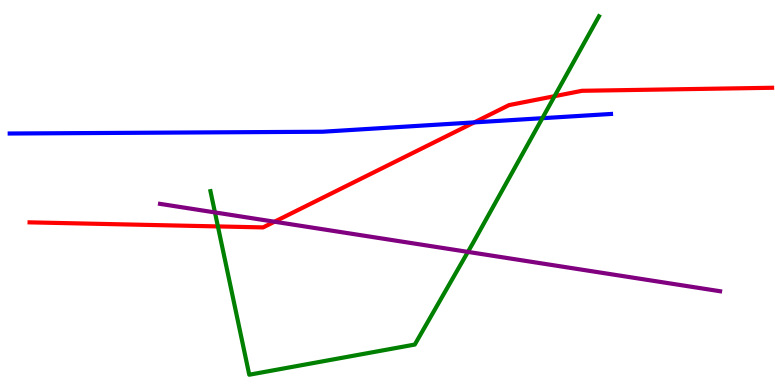[{'lines': ['blue', 'red'], 'intersections': [{'x': 6.12, 'y': 6.82}]}, {'lines': ['green', 'red'], 'intersections': [{'x': 2.81, 'y': 4.12}, {'x': 7.16, 'y': 7.5}]}, {'lines': ['purple', 'red'], 'intersections': [{'x': 3.54, 'y': 4.24}]}, {'lines': ['blue', 'green'], 'intersections': [{'x': 7.0, 'y': 6.93}]}, {'lines': ['blue', 'purple'], 'intersections': []}, {'lines': ['green', 'purple'], 'intersections': [{'x': 2.77, 'y': 4.48}, {'x': 6.04, 'y': 3.46}]}]